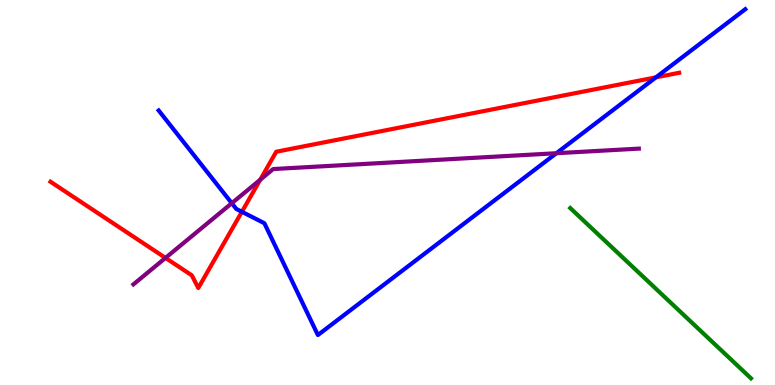[{'lines': ['blue', 'red'], 'intersections': [{'x': 3.12, 'y': 4.5}, {'x': 8.46, 'y': 7.99}]}, {'lines': ['green', 'red'], 'intersections': []}, {'lines': ['purple', 'red'], 'intersections': [{'x': 2.14, 'y': 3.3}, {'x': 3.36, 'y': 5.33}]}, {'lines': ['blue', 'green'], 'intersections': []}, {'lines': ['blue', 'purple'], 'intersections': [{'x': 2.99, 'y': 4.72}, {'x': 7.18, 'y': 6.02}]}, {'lines': ['green', 'purple'], 'intersections': []}]